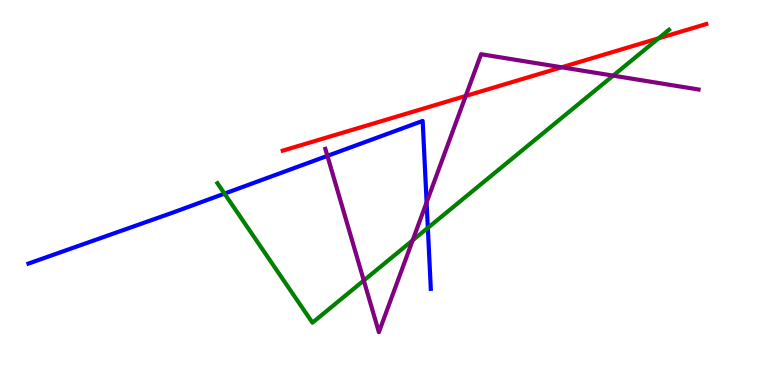[{'lines': ['blue', 'red'], 'intersections': []}, {'lines': ['green', 'red'], 'intersections': [{'x': 8.5, 'y': 9.0}]}, {'lines': ['purple', 'red'], 'intersections': [{'x': 6.01, 'y': 7.51}, {'x': 7.25, 'y': 8.25}]}, {'lines': ['blue', 'green'], 'intersections': [{'x': 2.9, 'y': 4.97}, {'x': 5.52, 'y': 4.08}]}, {'lines': ['blue', 'purple'], 'intersections': [{'x': 4.22, 'y': 5.95}, {'x': 5.5, 'y': 4.74}]}, {'lines': ['green', 'purple'], 'intersections': [{'x': 4.69, 'y': 2.71}, {'x': 5.32, 'y': 3.76}, {'x': 7.91, 'y': 8.04}]}]